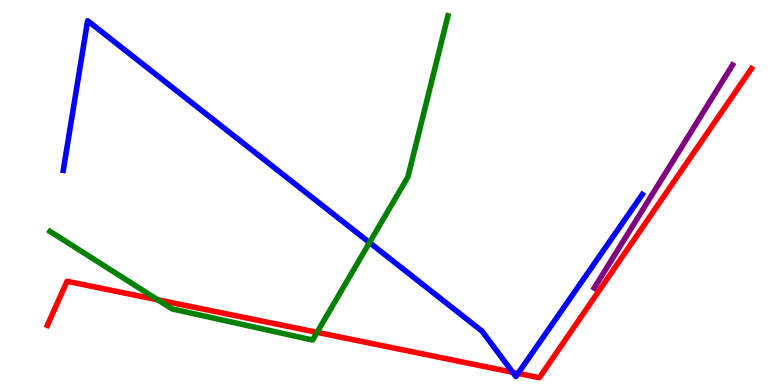[{'lines': ['blue', 'red'], 'intersections': [{'x': 6.62, 'y': 0.331}, {'x': 6.68, 'y': 0.302}]}, {'lines': ['green', 'red'], 'intersections': [{'x': 2.04, 'y': 2.21}, {'x': 4.09, 'y': 1.37}]}, {'lines': ['purple', 'red'], 'intersections': []}, {'lines': ['blue', 'green'], 'intersections': [{'x': 4.77, 'y': 3.7}]}, {'lines': ['blue', 'purple'], 'intersections': []}, {'lines': ['green', 'purple'], 'intersections': []}]